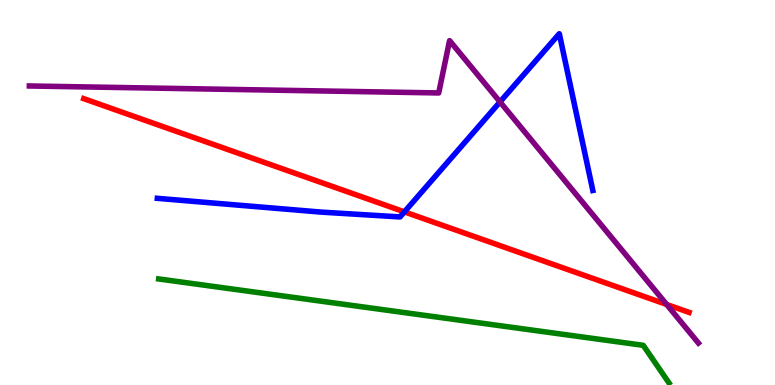[{'lines': ['blue', 'red'], 'intersections': [{'x': 5.22, 'y': 4.5}]}, {'lines': ['green', 'red'], 'intersections': []}, {'lines': ['purple', 'red'], 'intersections': [{'x': 8.6, 'y': 2.09}]}, {'lines': ['blue', 'green'], 'intersections': []}, {'lines': ['blue', 'purple'], 'intersections': [{'x': 6.45, 'y': 7.35}]}, {'lines': ['green', 'purple'], 'intersections': []}]